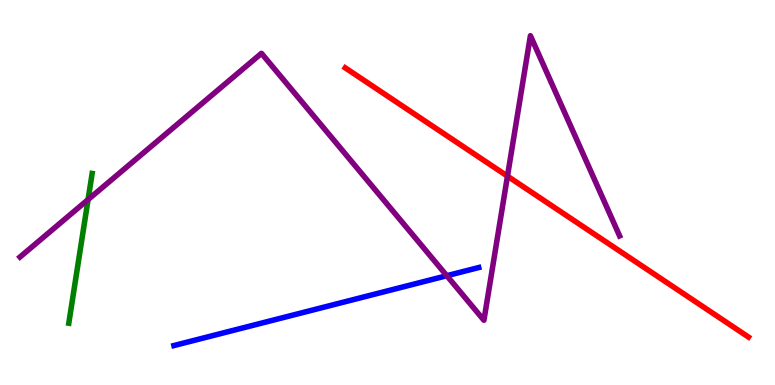[{'lines': ['blue', 'red'], 'intersections': []}, {'lines': ['green', 'red'], 'intersections': []}, {'lines': ['purple', 'red'], 'intersections': [{'x': 6.55, 'y': 5.42}]}, {'lines': ['blue', 'green'], 'intersections': []}, {'lines': ['blue', 'purple'], 'intersections': [{'x': 5.77, 'y': 2.84}]}, {'lines': ['green', 'purple'], 'intersections': [{'x': 1.14, 'y': 4.82}]}]